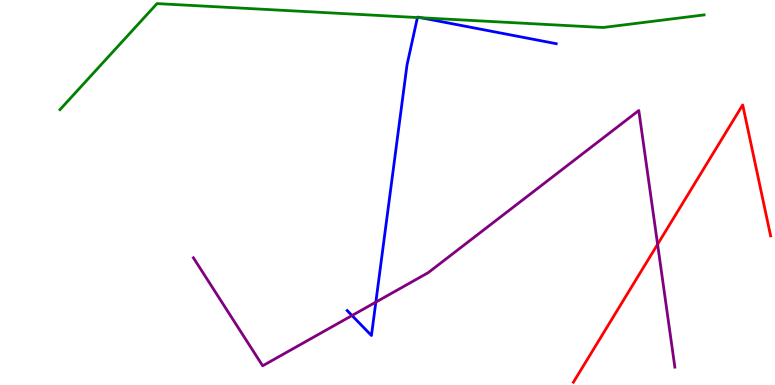[{'lines': ['blue', 'red'], 'intersections': []}, {'lines': ['green', 'red'], 'intersections': []}, {'lines': ['purple', 'red'], 'intersections': [{'x': 8.49, 'y': 3.65}]}, {'lines': ['blue', 'green'], 'intersections': [{'x': 5.39, 'y': 9.54}, {'x': 5.43, 'y': 9.54}]}, {'lines': ['blue', 'purple'], 'intersections': [{'x': 4.54, 'y': 1.8}, {'x': 4.85, 'y': 2.15}]}, {'lines': ['green', 'purple'], 'intersections': []}]